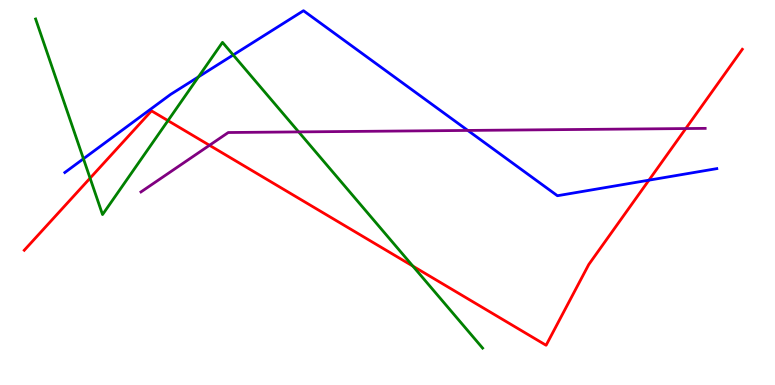[{'lines': ['blue', 'red'], 'intersections': [{'x': 8.37, 'y': 5.32}]}, {'lines': ['green', 'red'], 'intersections': [{'x': 1.16, 'y': 5.37}, {'x': 2.17, 'y': 6.87}, {'x': 5.33, 'y': 3.09}]}, {'lines': ['purple', 'red'], 'intersections': [{'x': 2.7, 'y': 6.23}, {'x': 8.85, 'y': 6.66}]}, {'lines': ['blue', 'green'], 'intersections': [{'x': 1.08, 'y': 5.88}, {'x': 2.56, 'y': 8.0}, {'x': 3.01, 'y': 8.57}]}, {'lines': ['blue', 'purple'], 'intersections': [{'x': 6.04, 'y': 6.61}]}, {'lines': ['green', 'purple'], 'intersections': [{'x': 3.85, 'y': 6.57}]}]